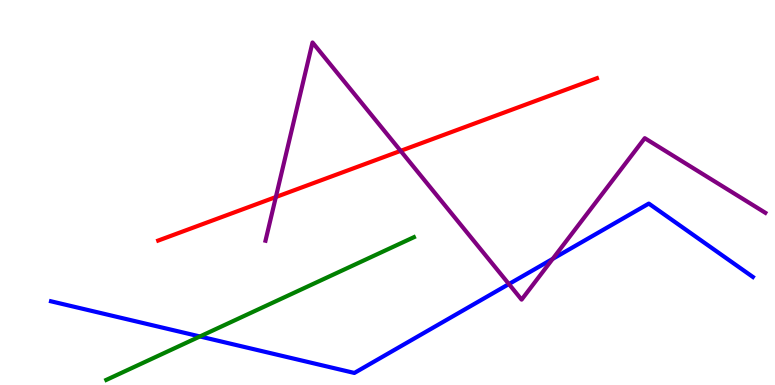[{'lines': ['blue', 'red'], 'intersections': []}, {'lines': ['green', 'red'], 'intersections': []}, {'lines': ['purple', 'red'], 'intersections': [{'x': 3.56, 'y': 4.88}, {'x': 5.17, 'y': 6.08}]}, {'lines': ['blue', 'green'], 'intersections': [{'x': 2.58, 'y': 1.26}]}, {'lines': ['blue', 'purple'], 'intersections': [{'x': 6.57, 'y': 2.62}, {'x': 7.13, 'y': 3.28}]}, {'lines': ['green', 'purple'], 'intersections': []}]